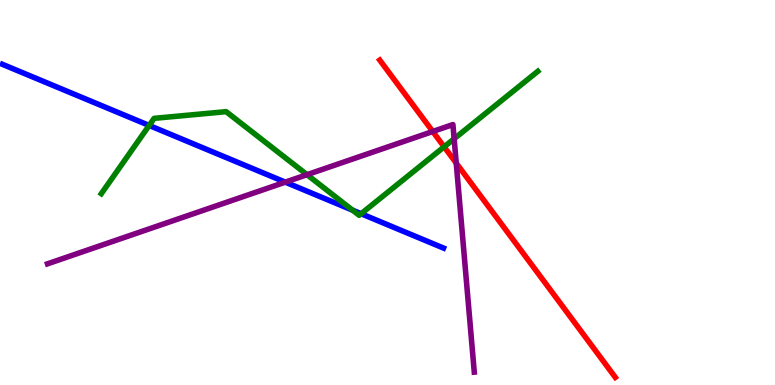[{'lines': ['blue', 'red'], 'intersections': []}, {'lines': ['green', 'red'], 'intersections': [{'x': 5.73, 'y': 6.19}]}, {'lines': ['purple', 'red'], 'intersections': [{'x': 5.58, 'y': 6.58}, {'x': 5.89, 'y': 5.76}]}, {'lines': ['blue', 'green'], 'intersections': [{'x': 1.92, 'y': 6.74}, {'x': 4.55, 'y': 4.54}, {'x': 4.66, 'y': 4.45}]}, {'lines': ['blue', 'purple'], 'intersections': [{'x': 3.68, 'y': 5.27}]}, {'lines': ['green', 'purple'], 'intersections': [{'x': 3.96, 'y': 5.46}, {'x': 5.86, 'y': 6.4}]}]